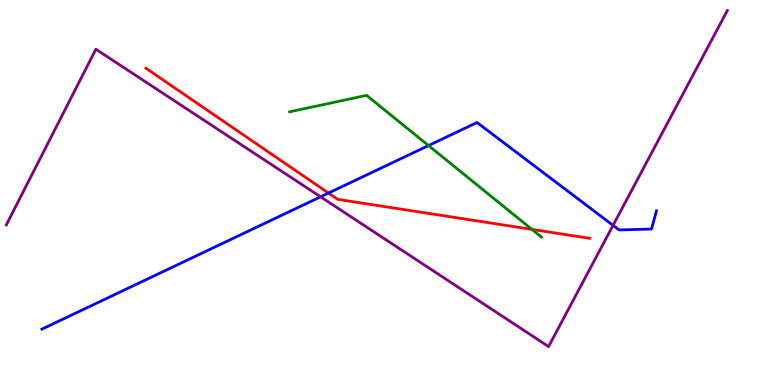[{'lines': ['blue', 'red'], 'intersections': [{'x': 4.24, 'y': 4.99}]}, {'lines': ['green', 'red'], 'intersections': [{'x': 6.86, 'y': 4.04}]}, {'lines': ['purple', 'red'], 'intersections': []}, {'lines': ['blue', 'green'], 'intersections': [{'x': 5.53, 'y': 6.22}]}, {'lines': ['blue', 'purple'], 'intersections': [{'x': 4.14, 'y': 4.89}, {'x': 7.91, 'y': 4.15}]}, {'lines': ['green', 'purple'], 'intersections': []}]